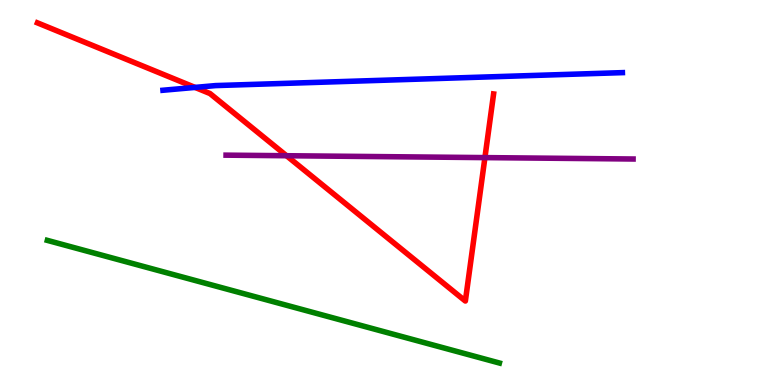[{'lines': ['blue', 'red'], 'intersections': [{'x': 2.52, 'y': 7.73}]}, {'lines': ['green', 'red'], 'intersections': []}, {'lines': ['purple', 'red'], 'intersections': [{'x': 3.7, 'y': 5.96}, {'x': 6.26, 'y': 5.91}]}, {'lines': ['blue', 'green'], 'intersections': []}, {'lines': ['blue', 'purple'], 'intersections': []}, {'lines': ['green', 'purple'], 'intersections': []}]